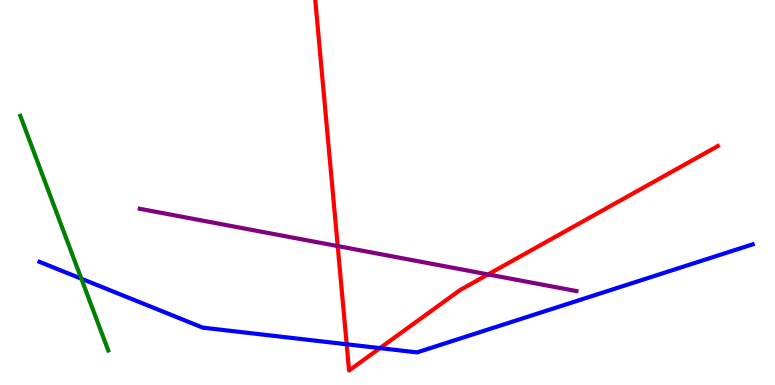[{'lines': ['blue', 'red'], 'intersections': [{'x': 4.47, 'y': 1.06}, {'x': 4.9, 'y': 0.958}]}, {'lines': ['green', 'red'], 'intersections': []}, {'lines': ['purple', 'red'], 'intersections': [{'x': 4.36, 'y': 3.61}, {'x': 6.3, 'y': 2.87}]}, {'lines': ['blue', 'green'], 'intersections': [{'x': 1.05, 'y': 2.76}]}, {'lines': ['blue', 'purple'], 'intersections': []}, {'lines': ['green', 'purple'], 'intersections': []}]